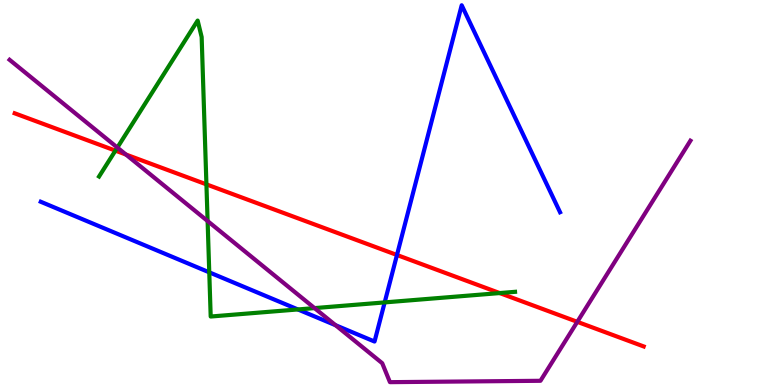[{'lines': ['blue', 'red'], 'intersections': [{'x': 5.12, 'y': 3.38}]}, {'lines': ['green', 'red'], 'intersections': [{'x': 1.49, 'y': 6.09}, {'x': 2.66, 'y': 5.21}, {'x': 6.45, 'y': 2.39}]}, {'lines': ['purple', 'red'], 'intersections': [{'x': 1.62, 'y': 5.99}, {'x': 7.45, 'y': 1.64}]}, {'lines': ['blue', 'green'], 'intersections': [{'x': 2.7, 'y': 2.93}, {'x': 3.84, 'y': 1.96}, {'x': 4.96, 'y': 2.15}]}, {'lines': ['blue', 'purple'], 'intersections': [{'x': 4.33, 'y': 1.55}]}, {'lines': ['green', 'purple'], 'intersections': [{'x': 1.51, 'y': 6.17}, {'x': 2.68, 'y': 4.26}, {'x': 4.06, 'y': 2.0}]}]